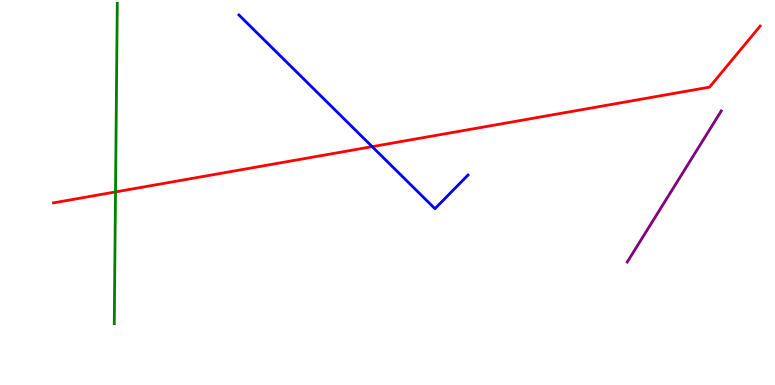[{'lines': ['blue', 'red'], 'intersections': [{'x': 4.8, 'y': 6.19}]}, {'lines': ['green', 'red'], 'intersections': [{'x': 1.49, 'y': 5.01}]}, {'lines': ['purple', 'red'], 'intersections': []}, {'lines': ['blue', 'green'], 'intersections': []}, {'lines': ['blue', 'purple'], 'intersections': []}, {'lines': ['green', 'purple'], 'intersections': []}]